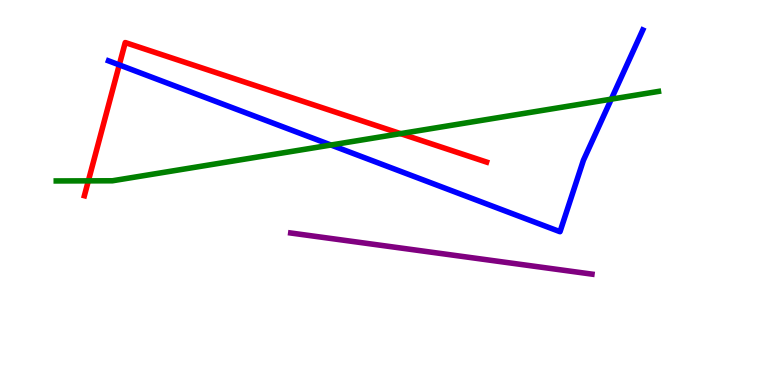[{'lines': ['blue', 'red'], 'intersections': [{'x': 1.54, 'y': 8.31}]}, {'lines': ['green', 'red'], 'intersections': [{'x': 1.14, 'y': 5.3}, {'x': 5.17, 'y': 6.53}]}, {'lines': ['purple', 'red'], 'intersections': []}, {'lines': ['blue', 'green'], 'intersections': [{'x': 4.27, 'y': 6.23}, {'x': 7.89, 'y': 7.42}]}, {'lines': ['blue', 'purple'], 'intersections': []}, {'lines': ['green', 'purple'], 'intersections': []}]